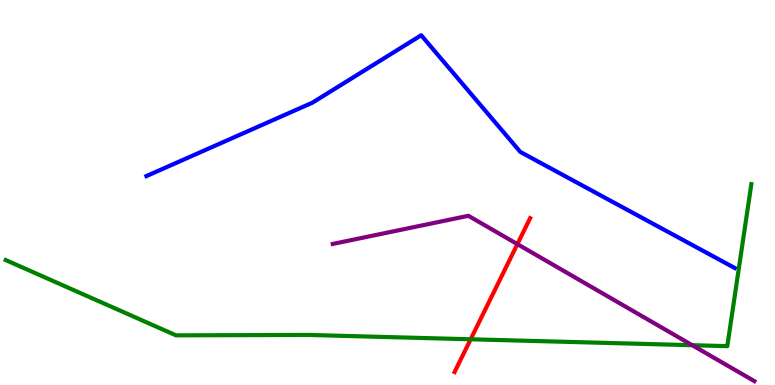[{'lines': ['blue', 'red'], 'intersections': []}, {'lines': ['green', 'red'], 'intersections': [{'x': 6.07, 'y': 1.19}]}, {'lines': ['purple', 'red'], 'intersections': [{'x': 6.68, 'y': 3.66}]}, {'lines': ['blue', 'green'], 'intersections': []}, {'lines': ['blue', 'purple'], 'intersections': []}, {'lines': ['green', 'purple'], 'intersections': [{'x': 8.93, 'y': 1.03}]}]